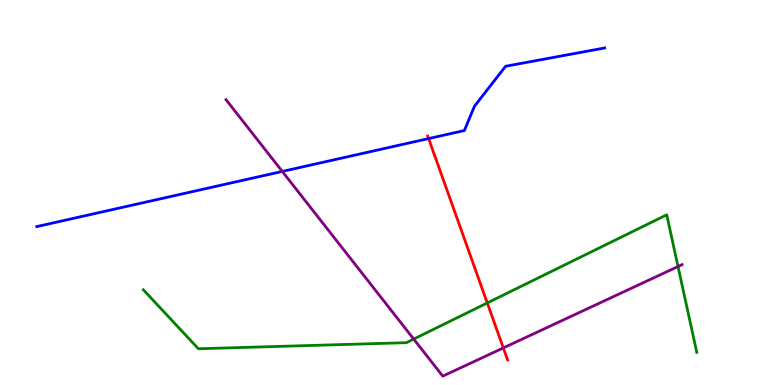[{'lines': ['blue', 'red'], 'intersections': [{'x': 5.53, 'y': 6.4}]}, {'lines': ['green', 'red'], 'intersections': [{'x': 6.29, 'y': 2.13}]}, {'lines': ['purple', 'red'], 'intersections': [{'x': 6.49, 'y': 0.963}]}, {'lines': ['blue', 'green'], 'intersections': []}, {'lines': ['blue', 'purple'], 'intersections': [{'x': 3.64, 'y': 5.55}]}, {'lines': ['green', 'purple'], 'intersections': [{'x': 5.34, 'y': 1.19}, {'x': 8.75, 'y': 3.08}]}]